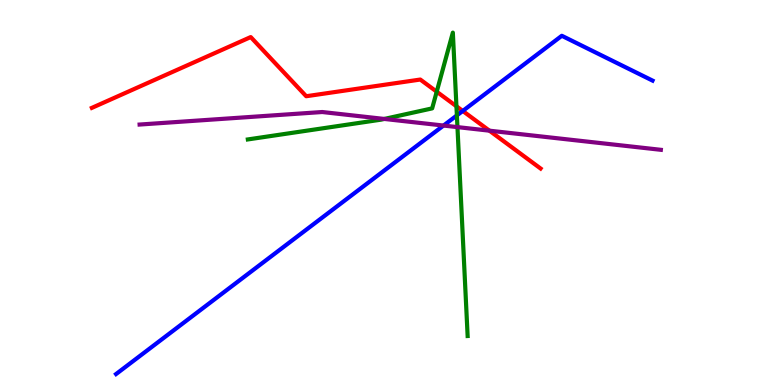[{'lines': ['blue', 'red'], 'intersections': [{'x': 5.97, 'y': 7.12}]}, {'lines': ['green', 'red'], 'intersections': [{'x': 5.64, 'y': 7.62}, {'x': 5.89, 'y': 7.24}]}, {'lines': ['purple', 'red'], 'intersections': [{'x': 6.32, 'y': 6.61}]}, {'lines': ['blue', 'green'], 'intersections': [{'x': 5.9, 'y': 7.0}]}, {'lines': ['blue', 'purple'], 'intersections': [{'x': 5.72, 'y': 6.74}]}, {'lines': ['green', 'purple'], 'intersections': [{'x': 4.96, 'y': 6.91}, {'x': 5.9, 'y': 6.7}]}]